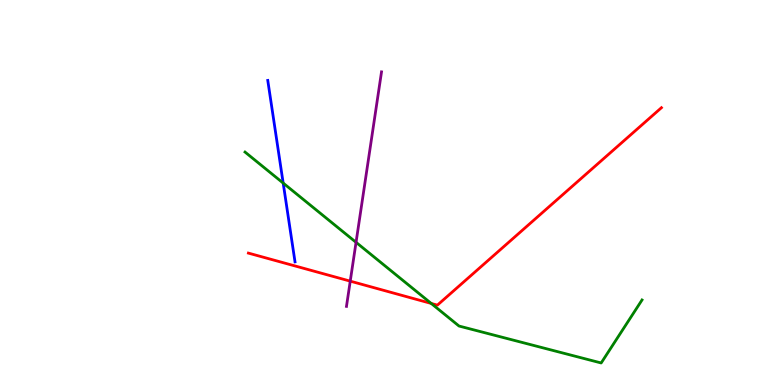[{'lines': ['blue', 'red'], 'intersections': []}, {'lines': ['green', 'red'], 'intersections': [{'x': 5.56, 'y': 2.12}]}, {'lines': ['purple', 'red'], 'intersections': [{'x': 4.52, 'y': 2.7}]}, {'lines': ['blue', 'green'], 'intersections': [{'x': 3.65, 'y': 5.24}]}, {'lines': ['blue', 'purple'], 'intersections': []}, {'lines': ['green', 'purple'], 'intersections': [{'x': 4.59, 'y': 3.71}]}]